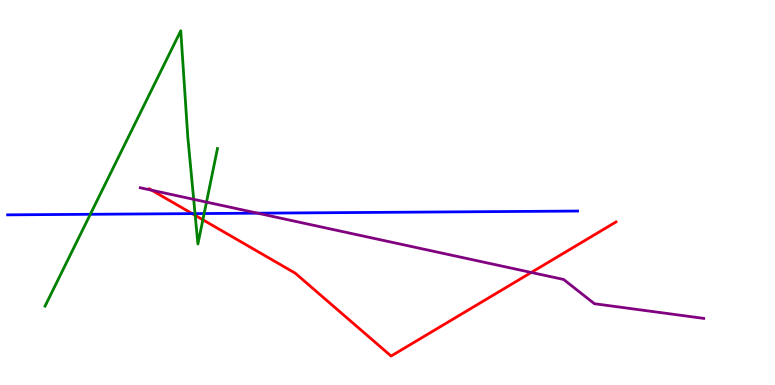[{'lines': ['blue', 'red'], 'intersections': [{'x': 2.48, 'y': 4.45}]}, {'lines': ['green', 'red'], 'intersections': [{'x': 2.52, 'y': 4.41}, {'x': 2.62, 'y': 4.29}]}, {'lines': ['purple', 'red'], 'intersections': [{'x': 1.96, 'y': 5.06}, {'x': 6.86, 'y': 2.92}]}, {'lines': ['blue', 'green'], 'intersections': [{'x': 1.17, 'y': 4.43}, {'x': 2.52, 'y': 4.45}, {'x': 2.63, 'y': 4.45}]}, {'lines': ['blue', 'purple'], 'intersections': [{'x': 3.32, 'y': 4.46}]}, {'lines': ['green', 'purple'], 'intersections': [{'x': 2.5, 'y': 4.82}, {'x': 2.66, 'y': 4.75}]}]